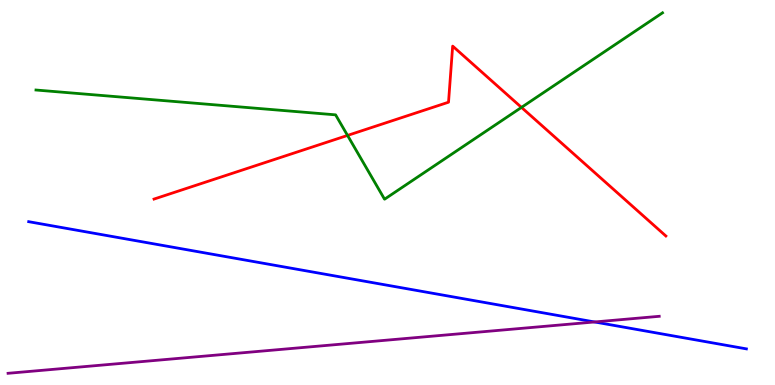[{'lines': ['blue', 'red'], 'intersections': []}, {'lines': ['green', 'red'], 'intersections': [{'x': 4.48, 'y': 6.48}, {'x': 6.73, 'y': 7.21}]}, {'lines': ['purple', 'red'], 'intersections': []}, {'lines': ['blue', 'green'], 'intersections': []}, {'lines': ['blue', 'purple'], 'intersections': [{'x': 7.67, 'y': 1.64}]}, {'lines': ['green', 'purple'], 'intersections': []}]